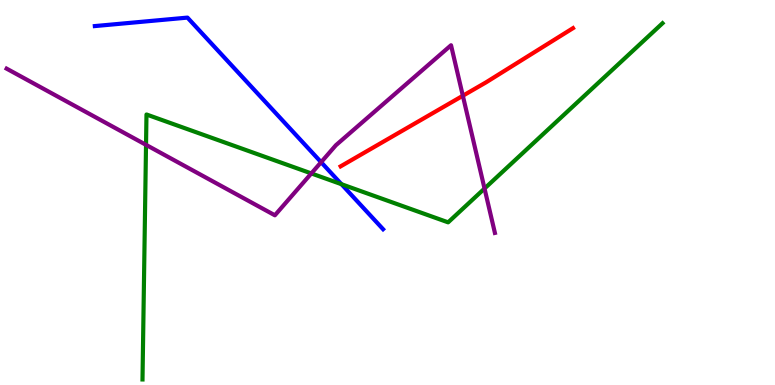[{'lines': ['blue', 'red'], 'intersections': []}, {'lines': ['green', 'red'], 'intersections': []}, {'lines': ['purple', 'red'], 'intersections': [{'x': 5.97, 'y': 7.51}]}, {'lines': ['blue', 'green'], 'intersections': [{'x': 4.41, 'y': 5.22}]}, {'lines': ['blue', 'purple'], 'intersections': [{'x': 4.14, 'y': 5.79}]}, {'lines': ['green', 'purple'], 'intersections': [{'x': 1.88, 'y': 6.24}, {'x': 4.02, 'y': 5.5}, {'x': 6.25, 'y': 5.1}]}]